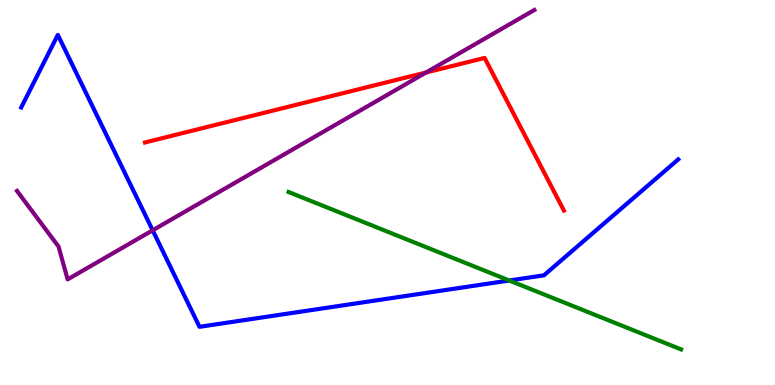[{'lines': ['blue', 'red'], 'intersections': []}, {'lines': ['green', 'red'], 'intersections': []}, {'lines': ['purple', 'red'], 'intersections': [{'x': 5.5, 'y': 8.12}]}, {'lines': ['blue', 'green'], 'intersections': [{'x': 6.57, 'y': 2.71}]}, {'lines': ['blue', 'purple'], 'intersections': [{'x': 1.97, 'y': 4.02}]}, {'lines': ['green', 'purple'], 'intersections': []}]